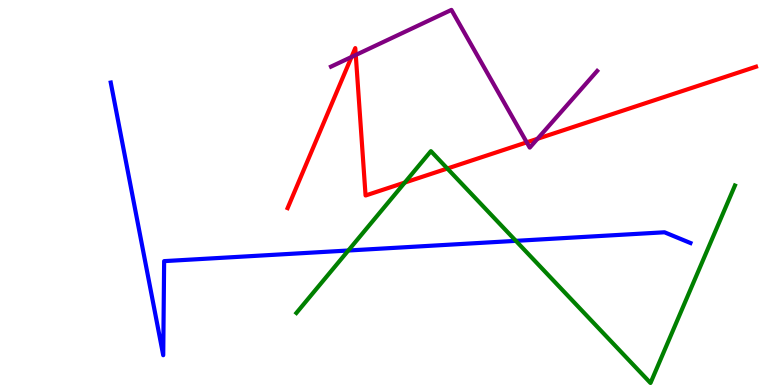[{'lines': ['blue', 'red'], 'intersections': []}, {'lines': ['green', 'red'], 'intersections': [{'x': 5.22, 'y': 5.26}, {'x': 5.77, 'y': 5.62}]}, {'lines': ['purple', 'red'], 'intersections': [{'x': 4.54, 'y': 8.52}, {'x': 4.59, 'y': 8.57}, {'x': 6.8, 'y': 6.3}, {'x': 6.94, 'y': 6.4}]}, {'lines': ['blue', 'green'], 'intersections': [{'x': 4.49, 'y': 3.49}, {'x': 6.66, 'y': 3.74}]}, {'lines': ['blue', 'purple'], 'intersections': []}, {'lines': ['green', 'purple'], 'intersections': []}]